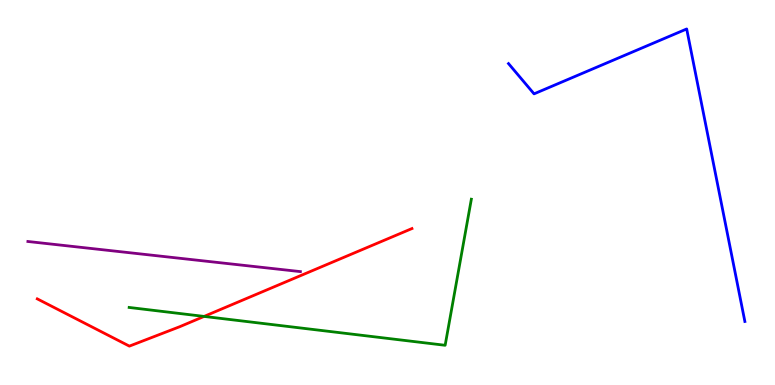[{'lines': ['blue', 'red'], 'intersections': []}, {'lines': ['green', 'red'], 'intersections': [{'x': 2.63, 'y': 1.78}]}, {'lines': ['purple', 'red'], 'intersections': []}, {'lines': ['blue', 'green'], 'intersections': []}, {'lines': ['blue', 'purple'], 'intersections': []}, {'lines': ['green', 'purple'], 'intersections': []}]